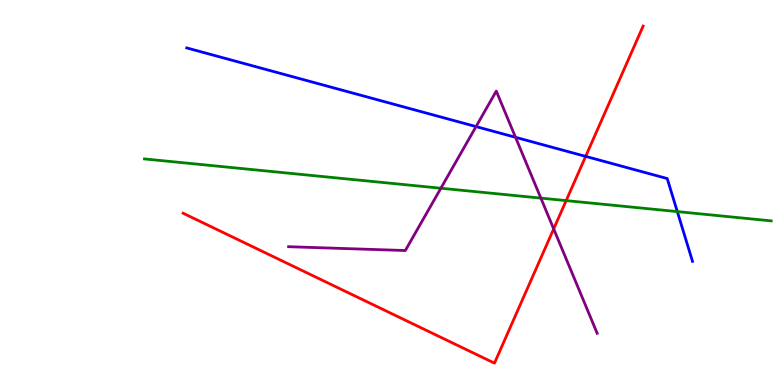[{'lines': ['blue', 'red'], 'intersections': [{'x': 7.56, 'y': 5.94}]}, {'lines': ['green', 'red'], 'intersections': [{'x': 7.31, 'y': 4.79}]}, {'lines': ['purple', 'red'], 'intersections': [{'x': 7.14, 'y': 4.05}]}, {'lines': ['blue', 'green'], 'intersections': [{'x': 8.74, 'y': 4.5}]}, {'lines': ['blue', 'purple'], 'intersections': [{'x': 6.14, 'y': 6.71}, {'x': 6.65, 'y': 6.43}]}, {'lines': ['green', 'purple'], 'intersections': [{'x': 5.69, 'y': 5.11}, {'x': 6.98, 'y': 4.85}]}]